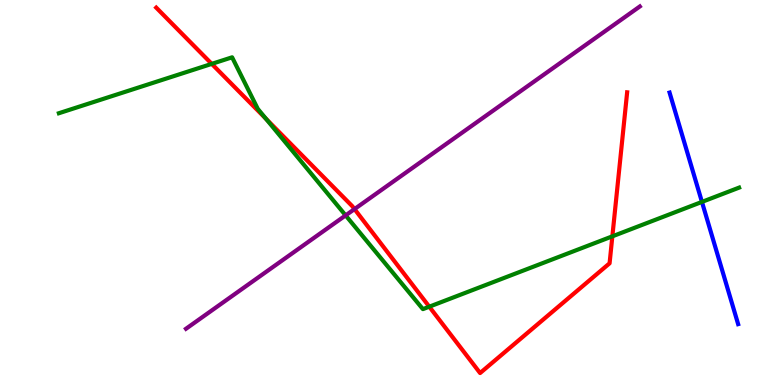[{'lines': ['blue', 'red'], 'intersections': []}, {'lines': ['green', 'red'], 'intersections': [{'x': 2.73, 'y': 8.34}, {'x': 3.43, 'y': 6.91}, {'x': 5.54, 'y': 2.03}, {'x': 7.9, 'y': 3.86}]}, {'lines': ['purple', 'red'], 'intersections': [{'x': 4.57, 'y': 4.57}]}, {'lines': ['blue', 'green'], 'intersections': [{'x': 9.06, 'y': 4.76}]}, {'lines': ['blue', 'purple'], 'intersections': []}, {'lines': ['green', 'purple'], 'intersections': [{'x': 4.46, 'y': 4.41}]}]